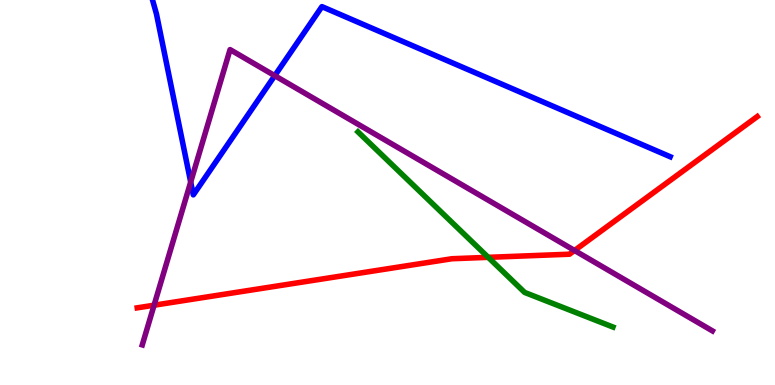[{'lines': ['blue', 'red'], 'intersections': []}, {'lines': ['green', 'red'], 'intersections': [{'x': 6.3, 'y': 3.32}]}, {'lines': ['purple', 'red'], 'intersections': [{'x': 1.99, 'y': 2.07}, {'x': 7.41, 'y': 3.49}]}, {'lines': ['blue', 'green'], 'intersections': []}, {'lines': ['blue', 'purple'], 'intersections': [{'x': 2.46, 'y': 5.27}, {'x': 3.55, 'y': 8.03}]}, {'lines': ['green', 'purple'], 'intersections': []}]